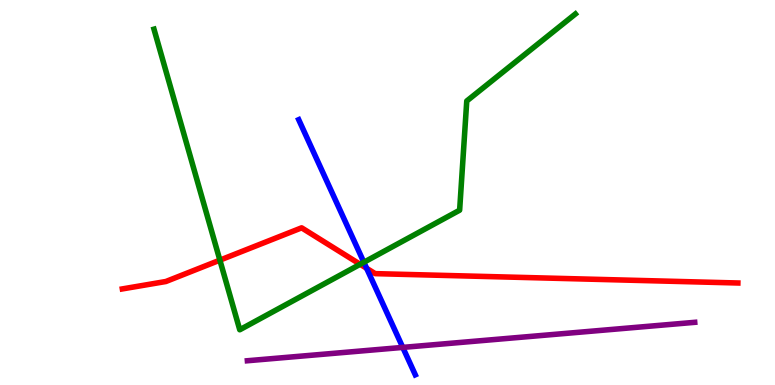[{'lines': ['blue', 'red'], 'intersections': [{'x': 4.73, 'y': 3.03}]}, {'lines': ['green', 'red'], 'intersections': [{'x': 2.84, 'y': 3.24}, {'x': 4.65, 'y': 3.14}]}, {'lines': ['purple', 'red'], 'intersections': []}, {'lines': ['blue', 'green'], 'intersections': [{'x': 4.7, 'y': 3.19}]}, {'lines': ['blue', 'purple'], 'intersections': [{'x': 5.2, 'y': 0.977}]}, {'lines': ['green', 'purple'], 'intersections': []}]